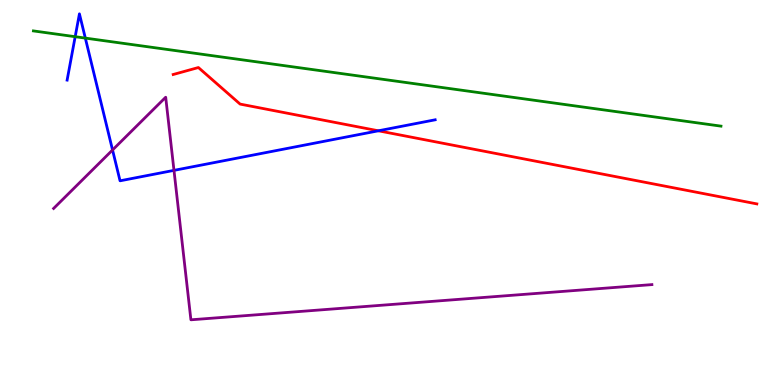[{'lines': ['blue', 'red'], 'intersections': [{'x': 4.88, 'y': 6.6}]}, {'lines': ['green', 'red'], 'intersections': []}, {'lines': ['purple', 'red'], 'intersections': []}, {'lines': ['blue', 'green'], 'intersections': [{'x': 0.97, 'y': 9.05}, {'x': 1.1, 'y': 9.01}]}, {'lines': ['blue', 'purple'], 'intersections': [{'x': 1.45, 'y': 6.1}, {'x': 2.24, 'y': 5.57}]}, {'lines': ['green', 'purple'], 'intersections': []}]